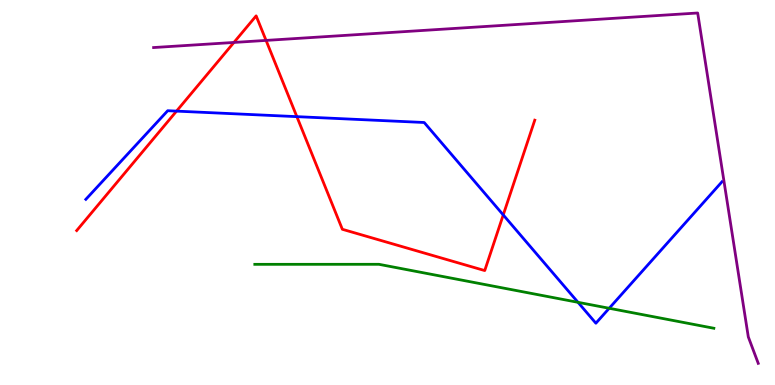[{'lines': ['blue', 'red'], 'intersections': [{'x': 2.28, 'y': 7.11}, {'x': 3.83, 'y': 6.97}, {'x': 6.49, 'y': 4.42}]}, {'lines': ['green', 'red'], 'intersections': []}, {'lines': ['purple', 'red'], 'intersections': [{'x': 3.02, 'y': 8.9}, {'x': 3.43, 'y': 8.95}]}, {'lines': ['blue', 'green'], 'intersections': [{'x': 7.46, 'y': 2.15}, {'x': 7.86, 'y': 1.99}]}, {'lines': ['blue', 'purple'], 'intersections': []}, {'lines': ['green', 'purple'], 'intersections': []}]